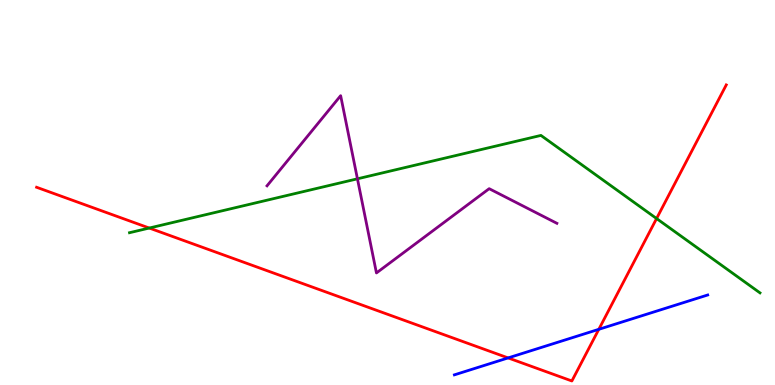[{'lines': ['blue', 'red'], 'intersections': [{'x': 6.56, 'y': 0.704}, {'x': 7.73, 'y': 1.45}]}, {'lines': ['green', 'red'], 'intersections': [{'x': 1.93, 'y': 4.08}, {'x': 8.47, 'y': 4.32}]}, {'lines': ['purple', 'red'], 'intersections': []}, {'lines': ['blue', 'green'], 'intersections': []}, {'lines': ['blue', 'purple'], 'intersections': []}, {'lines': ['green', 'purple'], 'intersections': [{'x': 4.61, 'y': 5.36}]}]